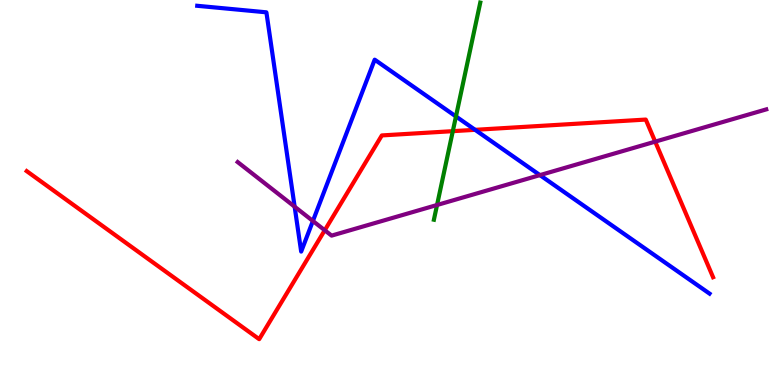[{'lines': ['blue', 'red'], 'intersections': [{'x': 6.13, 'y': 6.63}]}, {'lines': ['green', 'red'], 'intersections': [{'x': 5.84, 'y': 6.59}]}, {'lines': ['purple', 'red'], 'intersections': [{'x': 4.19, 'y': 4.02}, {'x': 8.45, 'y': 6.32}]}, {'lines': ['blue', 'green'], 'intersections': [{'x': 5.88, 'y': 6.98}]}, {'lines': ['blue', 'purple'], 'intersections': [{'x': 3.8, 'y': 4.63}, {'x': 4.04, 'y': 4.26}, {'x': 6.97, 'y': 5.45}]}, {'lines': ['green', 'purple'], 'intersections': [{'x': 5.64, 'y': 4.68}]}]